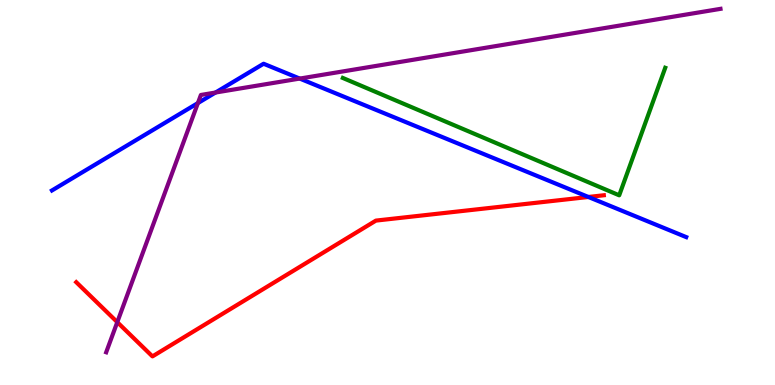[{'lines': ['blue', 'red'], 'intersections': [{'x': 7.59, 'y': 4.88}]}, {'lines': ['green', 'red'], 'intersections': []}, {'lines': ['purple', 'red'], 'intersections': [{'x': 1.51, 'y': 1.63}]}, {'lines': ['blue', 'green'], 'intersections': []}, {'lines': ['blue', 'purple'], 'intersections': [{'x': 2.55, 'y': 7.32}, {'x': 2.78, 'y': 7.6}, {'x': 3.87, 'y': 7.96}]}, {'lines': ['green', 'purple'], 'intersections': []}]